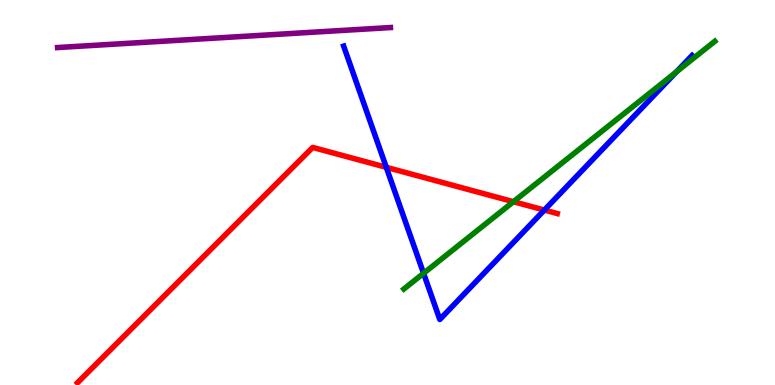[{'lines': ['blue', 'red'], 'intersections': [{'x': 4.98, 'y': 5.65}, {'x': 7.02, 'y': 4.54}]}, {'lines': ['green', 'red'], 'intersections': [{'x': 6.63, 'y': 4.76}]}, {'lines': ['purple', 'red'], 'intersections': []}, {'lines': ['blue', 'green'], 'intersections': [{'x': 5.47, 'y': 2.9}, {'x': 8.73, 'y': 8.13}]}, {'lines': ['blue', 'purple'], 'intersections': []}, {'lines': ['green', 'purple'], 'intersections': []}]